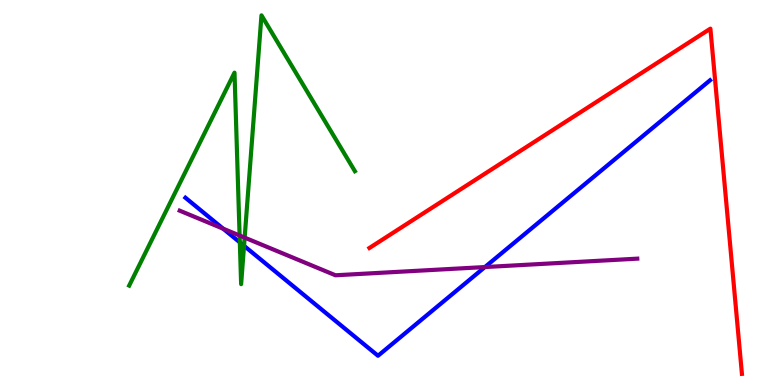[{'lines': ['blue', 'red'], 'intersections': []}, {'lines': ['green', 'red'], 'intersections': []}, {'lines': ['purple', 'red'], 'intersections': []}, {'lines': ['blue', 'green'], 'intersections': [{'x': 3.09, 'y': 3.7}, {'x': 3.15, 'y': 3.61}]}, {'lines': ['blue', 'purple'], 'intersections': [{'x': 2.88, 'y': 4.06}, {'x': 6.26, 'y': 3.06}]}, {'lines': ['green', 'purple'], 'intersections': [{'x': 3.09, 'y': 3.88}, {'x': 3.16, 'y': 3.83}]}]